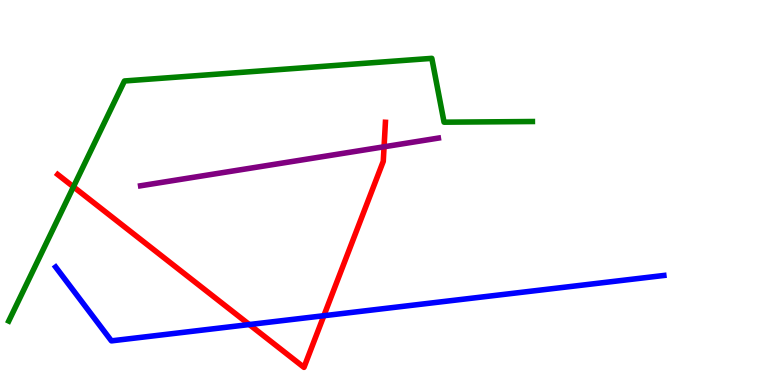[{'lines': ['blue', 'red'], 'intersections': [{'x': 3.22, 'y': 1.57}, {'x': 4.18, 'y': 1.8}]}, {'lines': ['green', 'red'], 'intersections': [{'x': 0.948, 'y': 5.15}]}, {'lines': ['purple', 'red'], 'intersections': [{'x': 4.96, 'y': 6.19}]}, {'lines': ['blue', 'green'], 'intersections': []}, {'lines': ['blue', 'purple'], 'intersections': []}, {'lines': ['green', 'purple'], 'intersections': []}]